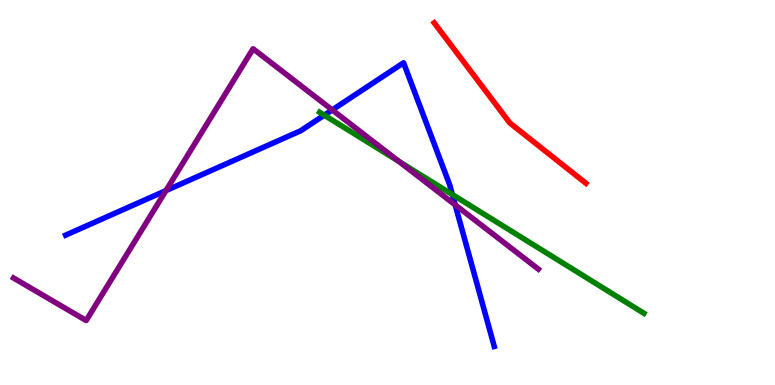[{'lines': ['blue', 'red'], 'intersections': []}, {'lines': ['green', 'red'], 'intersections': []}, {'lines': ['purple', 'red'], 'intersections': []}, {'lines': ['blue', 'green'], 'intersections': [{'x': 4.18, 'y': 7.01}, {'x': 5.84, 'y': 4.95}]}, {'lines': ['blue', 'purple'], 'intersections': [{'x': 2.14, 'y': 5.05}, {'x': 4.29, 'y': 7.15}, {'x': 5.87, 'y': 4.68}]}, {'lines': ['green', 'purple'], 'intersections': [{'x': 5.15, 'y': 5.81}]}]